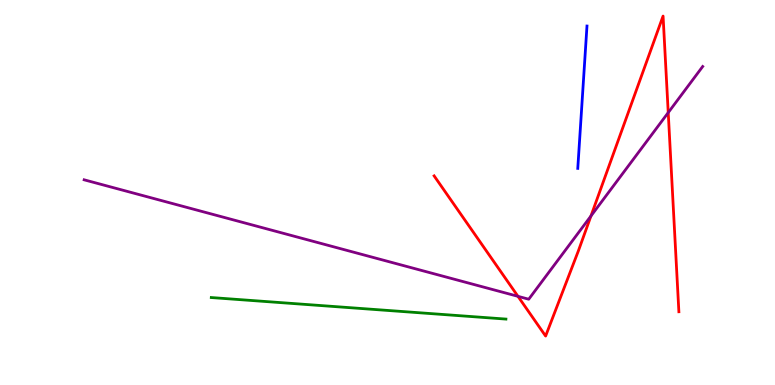[{'lines': ['blue', 'red'], 'intersections': []}, {'lines': ['green', 'red'], 'intersections': []}, {'lines': ['purple', 'red'], 'intersections': [{'x': 6.68, 'y': 2.3}, {'x': 7.63, 'y': 4.39}, {'x': 8.62, 'y': 7.08}]}, {'lines': ['blue', 'green'], 'intersections': []}, {'lines': ['blue', 'purple'], 'intersections': []}, {'lines': ['green', 'purple'], 'intersections': []}]